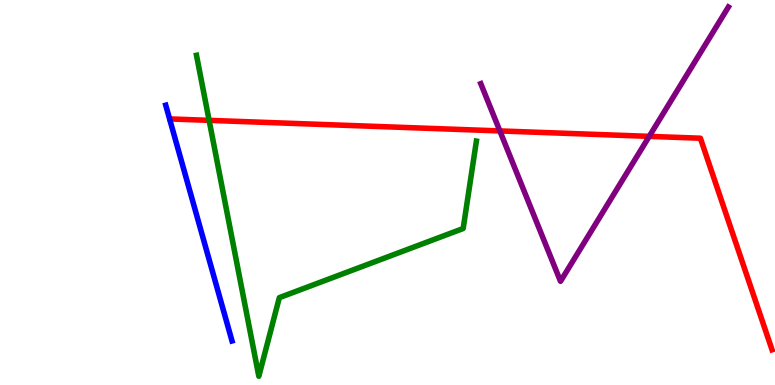[{'lines': ['blue', 'red'], 'intersections': []}, {'lines': ['green', 'red'], 'intersections': [{'x': 2.7, 'y': 6.87}]}, {'lines': ['purple', 'red'], 'intersections': [{'x': 6.45, 'y': 6.6}, {'x': 8.38, 'y': 6.46}]}, {'lines': ['blue', 'green'], 'intersections': []}, {'lines': ['blue', 'purple'], 'intersections': []}, {'lines': ['green', 'purple'], 'intersections': []}]